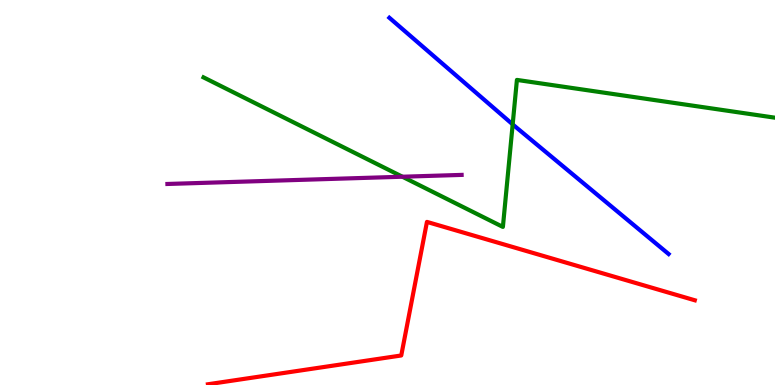[{'lines': ['blue', 'red'], 'intersections': []}, {'lines': ['green', 'red'], 'intersections': []}, {'lines': ['purple', 'red'], 'intersections': []}, {'lines': ['blue', 'green'], 'intersections': [{'x': 6.62, 'y': 6.77}]}, {'lines': ['blue', 'purple'], 'intersections': []}, {'lines': ['green', 'purple'], 'intersections': [{'x': 5.19, 'y': 5.41}]}]